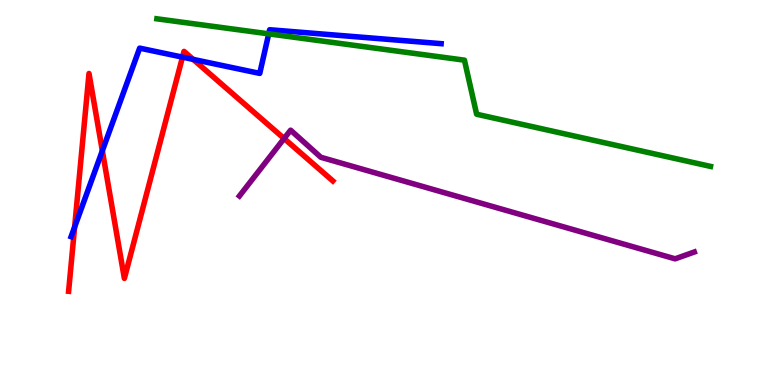[{'lines': ['blue', 'red'], 'intersections': [{'x': 0.963, 'y': 4.1}, {'x': 1.32, 'y': 6.08}, {'x': 2.35, 'y': 8.52}, {'x': 2.49, 'y': 8.46}]}, {'lines': ['green', 'red'], 'intersections': []}, {'lines': ['purple', 'red'], 'intersections': [{'x': 3.67, 'y': 6.4}]}, {'lines': ['blue', 'green'], 'intersections': [{'x': 3.47, 'y': 9.12}]}, {'lines': ['blue', 'purple'], 'intersections': []}, {'lines': ['green', 'purple'], 'intersections': []}]